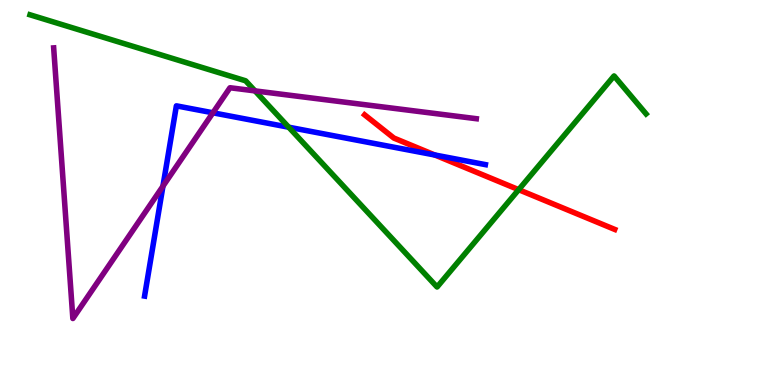[{'lines': ['blue', 'red'], 'intersections': [{'x': 5.61, 'y': 5.97}]}, {'lines': ['green', 'red'], 'intersections': [{'x': 6.69, 'y': 5.07}]}, {'lines': ['purple', 'red'], 'intersections': []}, {'lines': ['blue', 'green'], 'intersections': [{'x': 3.73, 'y': 6.7}]}, {'lines': ['blue', 'purple'], 'intersections': [{'x': 2.1, 'y': 5.16}, {'x': 2.75, 'y': 7.07}]}, {'lines': ['green', 'purple'], 'intersections': [{'x': 3.29, 'y': 7.64}]}]